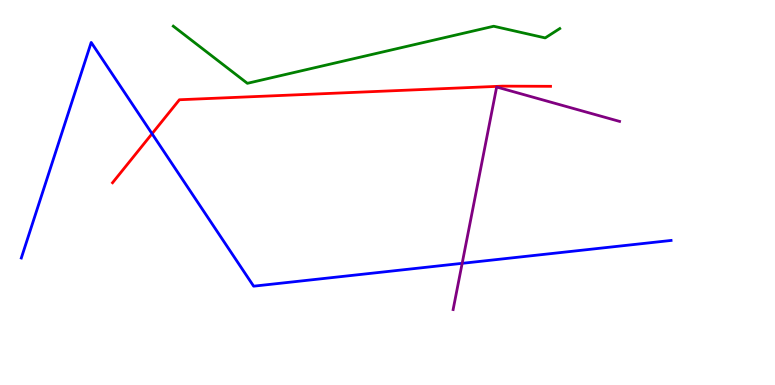[{'lines': ['blue', 'red'], 'intersections': [{'x': 1.96, 'y': 6.53}]}, {'lines': ['green', 'red'], 'intersections': []}, {'lines': ['purple', 'red'], 'intersections': []}, {'lines': ['blue', 'green'], 'intersections': []}, {'lines': ['blue', 'purple'], 'intersections': [{'x': 5.96, 'y': 3.16}]}, {'lines': ['green', 'purple'], 'intersections': []}]